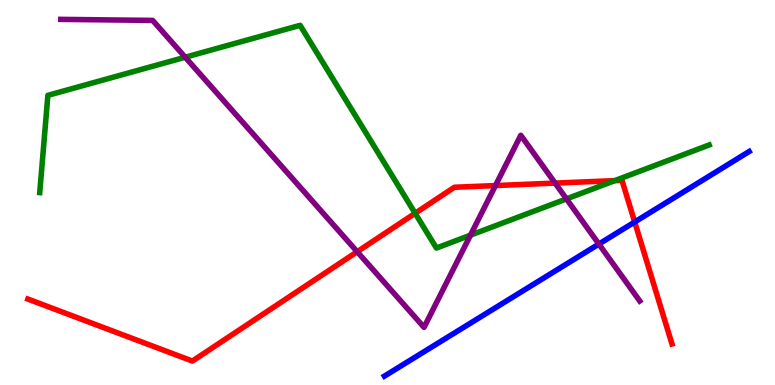[{'lines': ['blue', 'red'], 'intersections': [{'x': 8.19, 'y': 4.23}]}, {'lines': ['green', 'red'], 'intersections': [{'x': 5.36, 'y': 4.46}, {'x': 7.93, 'y': 5.31}]}, {'lines': ['purple', 'red'], 'intersections': [{'x': 4.61, 'y': 3.46}, {'x': 6.39, 'y': 5.18}, {'x': 7.16, 'y': 5.24}]}, {'lines': ['blue', 'green'], 'intersections': []}, {'lines': ['blue', 'purple'], 'intersections': [{'x': 7.73, 'y': 3.66}]}, {'lines': ['green', 'purple'], 'intersections': [{'x': 2.39, 'y': 8.51}, {'x': 6.07, 'y': 3.89}, {'x': 7.31, 'y': 4.83}]}]